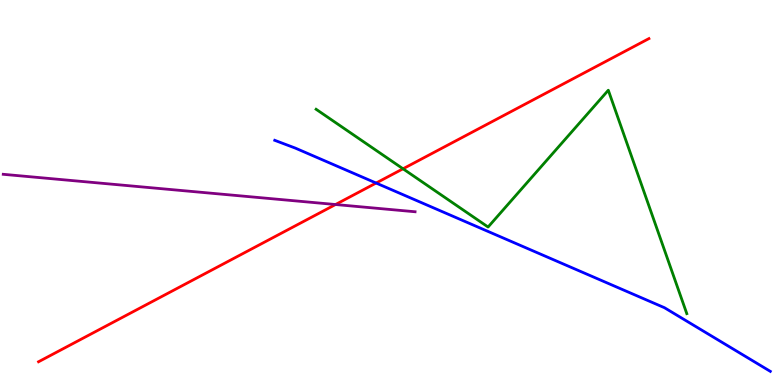[{'lines': ['blue', 'red'], 'intersections': [{'x': 4.85, 'y': 5.25}]}, {'lines': ['green', 'red'], 'intersections': [{'x': 5.2, 'y': 5.62}]}, {'lines': ['purple', 'red'], 'intersections': [{'x': 4.33, 'y': 4.69}]}, {'lines': ['blue', 'green'], 'intersections': []}, {'lines': ['blue', 'purple'], 'intersections': []}, {'lines': ['green', 'purple'], 'intersections': []}]